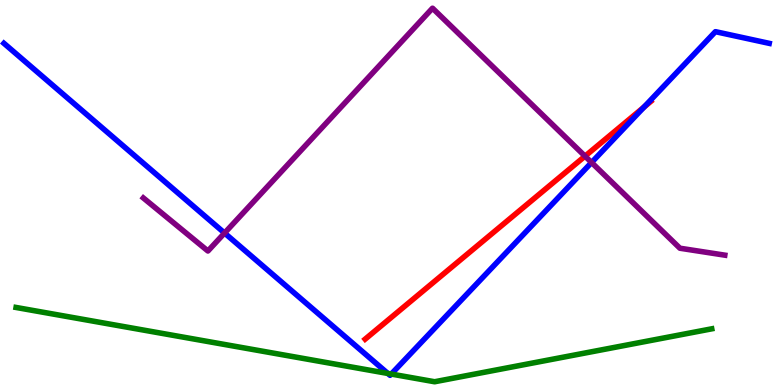[{'lines': ['blue', 'red'], 'intersections': [{'x': 8.31, 'y': 7.22}]}, {'lines': ['green', 'red'], 'intersections': []}, {'lines': ['purple', 'red'], 'intersections': [{'x': 7.55, 'y': 5.94}]}, {'lines': ['blue', 'green'], 'intersections': [{'x': 5.0, 'y': 0.3}, {'x': 5.05, 'y': 0.284}]}, {'lines': ['blue', 'purple'], 'intersections': [{'x': 2.9, 'y': 3.95}, {'x': 7.63, 'y': 5.78}]}, {'lines': ['green', 'purple'], 'intersections': []}]